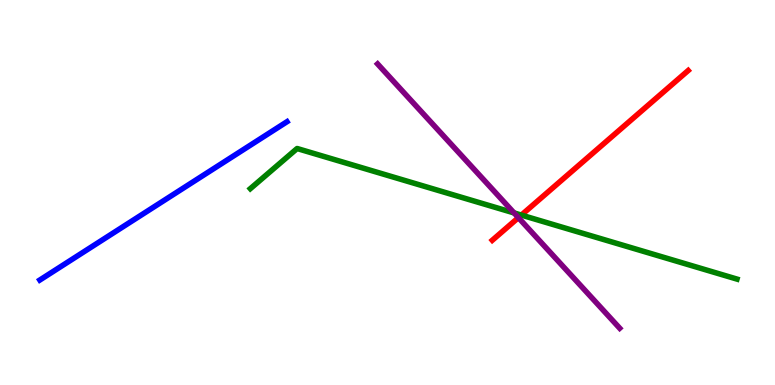[{'lines': ['blue', 'red'], 'intersections': []}, {'lines': ['green', 'red'], 'intersections': [{'x': 6.73, 'y': 4.41}]}, {'lines': ['purple', 'red'], 'intersections': [{'x': 6.69, 'y': 4.35}]}, {'lines': ['blue', 'green'], 'intersections': []}, {'lines': ['blue', 'purple'], 'intersections': []}, {'lines': ['green', 'purple'], 'intersections': [{'x': 6.63, 'y': 4.47}]}]